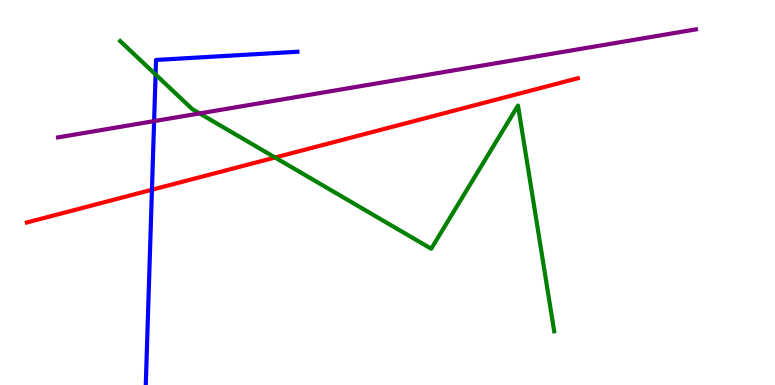[{'lines': ['blue', 'red'], 'intersections': [{'x': 1.96, 'y': 5.07}]}, {'lines': ['green', 'red'], 'intersections': [{'x': 3.55, 'y': 5.91}]}, {'lines': ['purple', 'red'], 'intersections': []}, {'lines': ['blue', 'green'], 'intersections': [{'x': 2.01, 'y': 8.07}]}, {'lines': ['blue', 'purple'], 'intersections': [{'x': 1.99, 'y': 6.85}]}, {'lines': ['green', 'purple'], 'intersections': [{'x': 2.58, 'y': 7.05}]}]